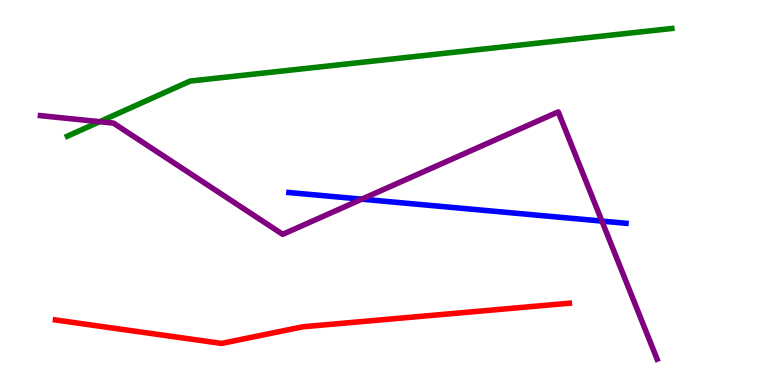[{'lines': ['blue', 'red'], 'intersections': []}, {'lines': ['green', 'red'], 'intersections': []}, {'lines': ['purple', 'red'], 'intersections': []}, {'lines': ['blue', 'green'], 'intersections': []}, {'lines': ['blue', 'purple'], 'intersections': [{'x': 4.67, 'y': 4.83}, {'x': 7.77, 'y': 4.26}]}, {'lines': ['green', 'purple'], 'intersections': [{'x': 1.29, 'y': 6.84}]}]